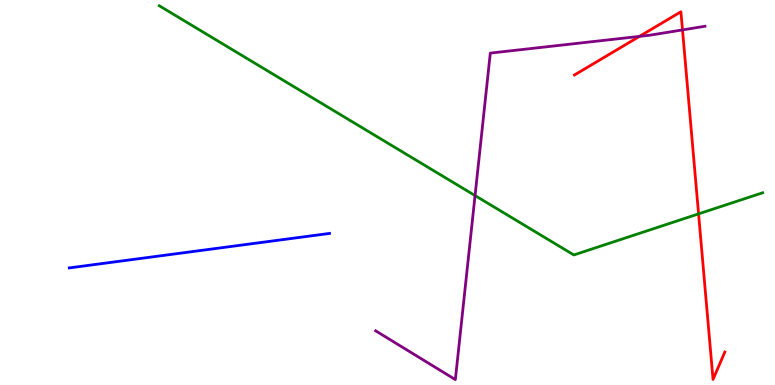[{'lines': ['blue', 'red'], 'intersections': []}, {'lines': ['green', 'red'], 'intersections': [{'x': 9.01, 'y': 4.44}]}, {'lines': ['purple', 'red'], 'intersections': [{'x': 8.25, 'y': 9.06}, {'x': 8.81, 'y': 9.22}]}, {'lines': ['blue', 'green'], 'intersections': []}, {'lines': ['blue', 'purple'], 'intersections': []}, {'lines': ['green', 'purple'], 'intersections': [{'x': 6.13, 'y': 4.92}]}]